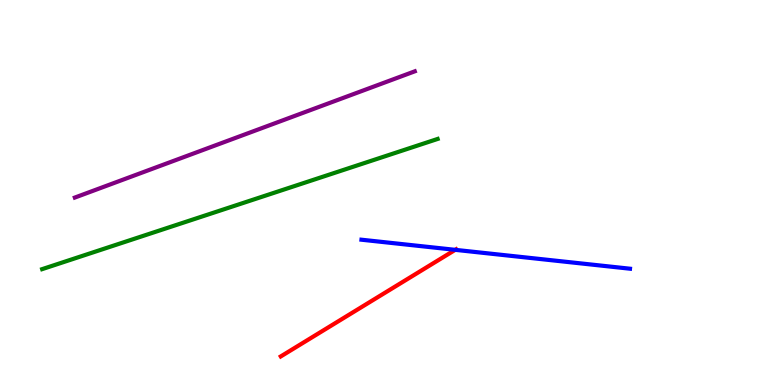[{'lines': ['blue', 'red'], 'intersections': [{'x': 5.87, 'y': 3.51}]}, {'lines': ['green', 'red'], 'intersections': []}, {'lines': ['purple', 'red'], 'intersections': []}, {'lines': ['blue', 'green'], 'intersections': []}, {'lines': ['blue', 'purple'], 'intersections': []}, {'lines': ['green', 'purple'], 'intersections': []}]